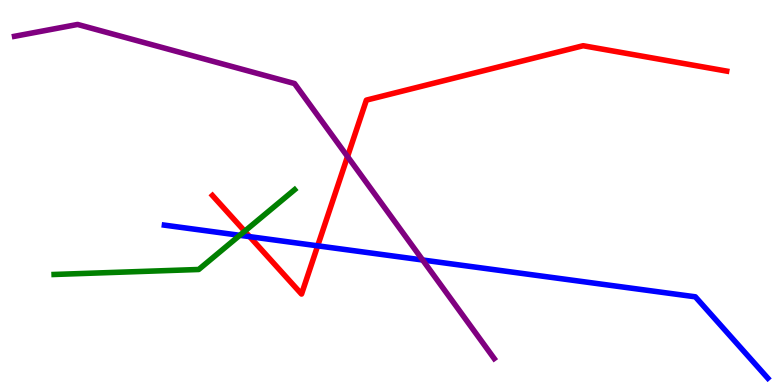[{'lines': ['blue', 'red'], 'intersections': [{'x': 3.22, 'y': 3.85}, {'x': 4.1, 'y': 3.61}]}, {'lines': ['green', 'red'], 'intersections': [{'x': 3.16, 'y': 3.99}]}, {'lines': ['purple', 'red'], 'intersections': [{'x': 4.48, 'y': 5.93}]}, {'lines': ['blue', 'green'], 'intersections': [{'x': 3.09, 'y': 3.89}]}, {'lines': ['blue', 'purple'], 'intersections': [{'x': 5.45, 'y': 3.25}]}, {'lines': ['green', 'purple'], 'intersections': []}]